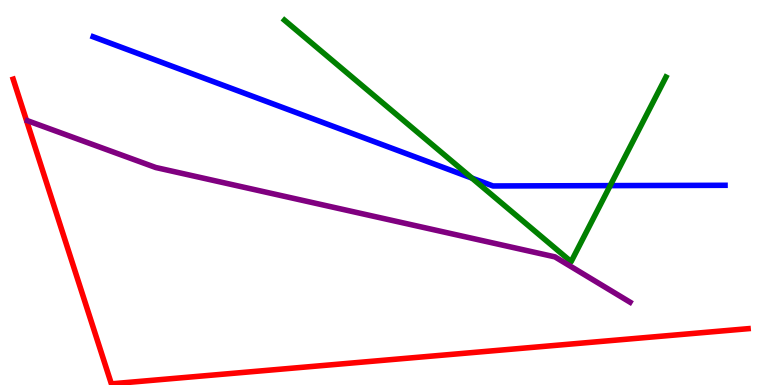[{'lines': ['blue', 'red'], 'intersections': []}, {'lines': ['green', 'red'], 'intersections': []}, {'lines': ['purple', 'red'], 'intersections': []}, {'lines': ['blue', 'green'], 'intersections': [{'x': 6.09, 'y': 5.37}, {'x': 7.87, 'y': 5.18}]}, {'lines': ['blue', 'purple'], 'intersections': []}, {'lines': ['green', 'purple'], 'intersections': []}]